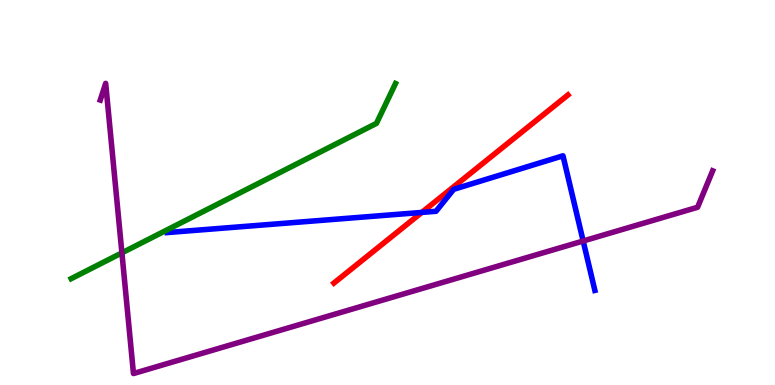[{'lines': ['blue', 'red'], 'intersections': [{'x': 5.44, 'y': 4.48}]}, {'lines': ['green', 'red'], 'intersections': []}, {'lines': ['purple', 'red'], 'intersections': []}, {'lines': ['blue', 'green'], 'intersections': []}, {'lines': ['blue', 'purple'], 'intersections': [{'x': 7.52, 'y': 3.74}]}, {'lines': ['green', 'purple'], 'intersections': [{'x': 1.57, 'y': 3.43}]}]